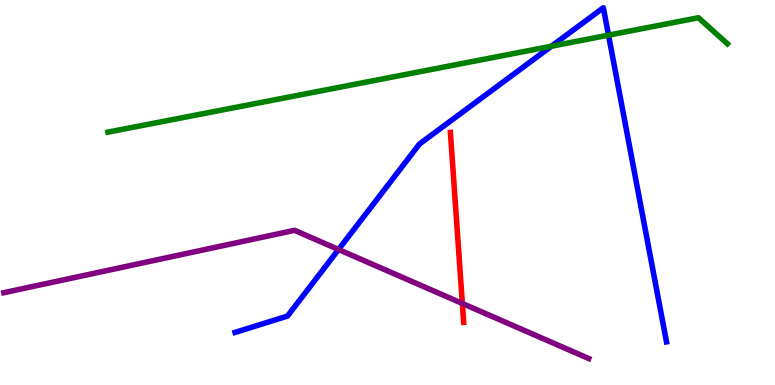[{'lines': ['blue', 'red'], 'intersections': []}, {'lines': ['green', 'red'], 'intersections': []}, {'lines': ['purple', 'red'], 'intersections': [{'x': 5.97, 'y': 2.12}]}, {'lines': ['blue', 'green'], 'intersections': [{'x': 7.12, 'y': 8.8}, {'x': 7.85, 'y': 9.09}]}, {'lines': ['blue', 'purple'], 'intersections': [{'x': 4.37, 'y': 3.52}]}, {'lines': ['green', 'purple'], 'intersections': []}]